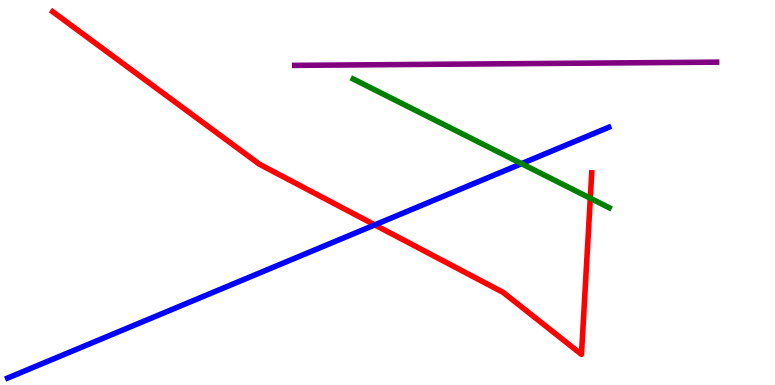[{'lines': ['blue', 'red'], 'intersections': [{'x': 4.84, 'y': 4.16}]}, {'lines': ['green', 'red'], 'intersections': [{'x': 7.62, 'y': 4.85}]}, {'lines': ['purple', 'red'], 'intersections': []}, {'lines': ['blue', 'green'], 'intersections': [{'x': 6.73, 'y': 5.75}]}, {'lines': ['blue', 'purple'], 'intersections': []}, {'lines': ['green', 'purple'], 'intersections': []}]